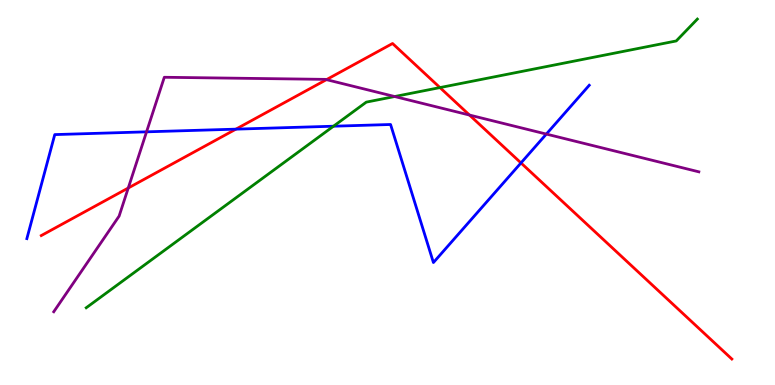[{'lines': ['blue', 'red'], 'intersections': [{'x': 3.04, 'y': 6.65}, {'x': 6.72, 'y': 5.77}]}, {'lines': ['green', 'red'], 'intersections': [{'x': 5.68, 'y': 7.73}]}, {'lines': ['purple', 'red'], 'intersections': [{'x': 1.66, 'y': 5.12}, {'x': 4.21, 'y': 7.93}, {'x': 6.06, 'y': 7.01}]}, {'lines': ['blue', 'green'], 'intersections': [{'x': 4.3, 'y': 6.72}]}, {'lines': ['blue', 'purple'], 'intersections': [{'x': 1.89, 'y': 6.58}, {'x': 7.05, 'y': 6.52}]}, {'lines': ['green', 'purple'], 'intersections': [{'x': 5.09, 'y': 7.49}]}]